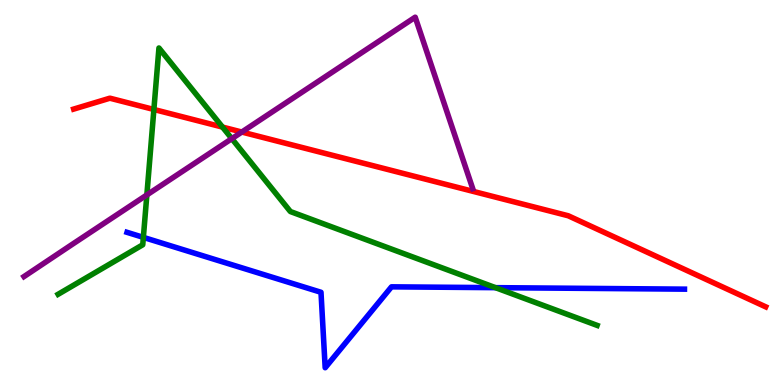[{'lines': ['blue', 'red'], 'intersections': []}, {'lines': ['green', 'red'], 'intersections': [{'x': 1.99, 'y': 7.16}, {'x': 2.87, 'y': 6.7}]}, {'lines': ['purple', 'red'], 'intersections': [{'x': 3.12, 'y': 6.57}]}, {'lines': ['blue', 'green'], 'intersections': [{'x': 1.85, 'y': 3.83}, {'x': 6.39, 'y': 2.53}]}, {'lines': ['blue', 'purple'], 'intersections': []}, {'lines': ['green', 'purple'], 'intersections': [{'x': 1.89, 'y': 4.94}, {'x': 2.99, 'y': 6.4}]}]